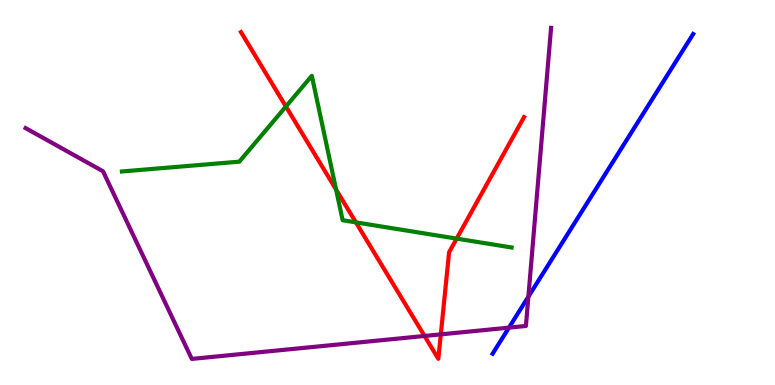[{'lines': ['blue', 'red'], 'intersections': []}, {'lines': ['green', 'red'], 'intersections': [{'x': 3.69, 'y': 7.23}, {'x': 4.34, 'y': 5.08}, {'x': 4.59, 'y': 4.22}, {'x': 5.89, 'y': 3.8}]}, {'lines': ['purple', 'red'], 'intersections': [{'x': 5.48, 'y': 1.27}, {'x': 5.69, 'y': 1.32}]}, {'lines': ['blue', 'green'], 'intersections': []}, {'lines': ['blue', 'purple'], 'intersections': [{'x': 6.57, 'y': 1.49}, {'x': 6.82, 'y': 2.29}]}, {'lines': ['green', 'purple'], 'intersections': []}]